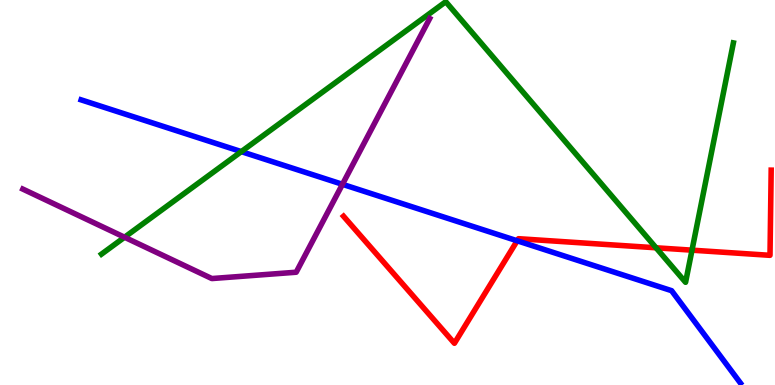[{'lines': ['blue', 'red'], 'intersections': [{'x': 6.67, 'y': 3.75}]}, {'lines': ['green', 'red'], 'intersections': [{'x': 8.47, 'y': 3.56}, {'x': 8.93, 'y': 3.5}]}, {'lines': ['purple', 'red'], 'intersections': []}, {'lines': ['blue', 'green'], 'intersections': [{'x': 3.11, 'y': 6.06}]}, {'lines': ['blue', 'purple'], 'intersections': [{'x': 4.42, 'y': 5.21}]}, {'lines': ['green', 'purple'], 'intersections': [{'x': 1.61, 'y': 3.84}]}]